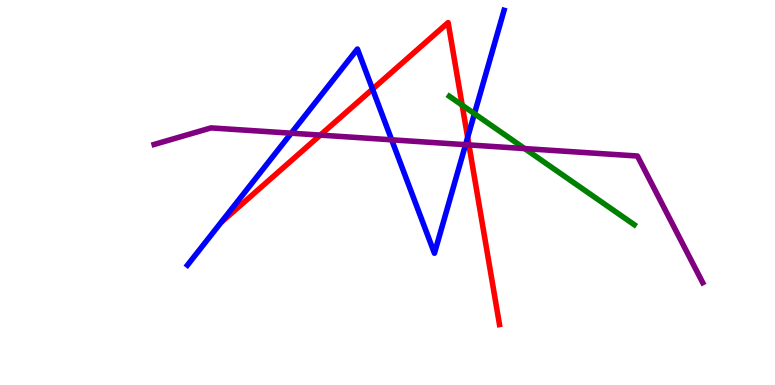[{'lines': ['blue', 'red'], 'intersections': [{'x': 4.81, 'y': 7.69}, {'x': 6.03, 'y': 6.43}]}, {'lines': ['green', 'red'], 'intersections': [{'x': 5.96, 'y': 7.27}]}, {'lines': ['purple', 'red'], 'intersections': [{'x': 4.13, 'y': 6.49}, {'x': 6.05, 'y': 6.24}]}, {'lines': ['blue', 'green'], 'intersections': [{'x': 6.12, 'y': 7.05}]}, {'lines': ['blue', 'purple'], 'intersections': [{'x': 3.76, 'y': 6.54}, {'x': 5.05, 'y': 6.37}, {'x': 6.01, 'y': 6.24}]}, {'lines': ['green', 'purple'], 'intersections': [{'x': 6.77, 'y': 6.14}]}]